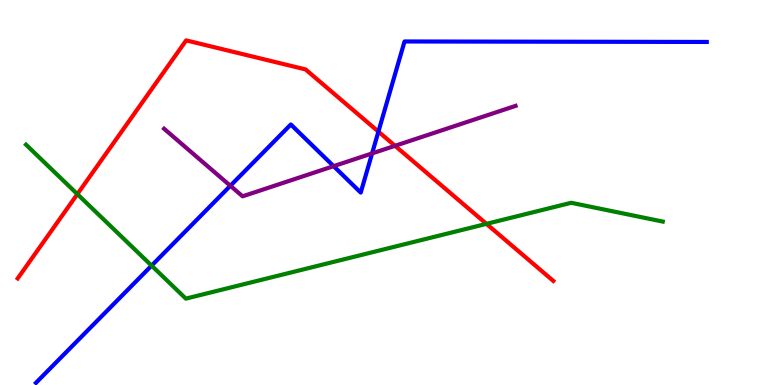[{'lines': ['blue', 'red'], 'intersections': [{'x': 4.88, 'y': 6.58}]}, {'lines': ['green', 'red'], 'intersections': [{'x': 0.998, 'y': 4.96}, {'x': 6.28, 'y': 4.19}]}, {'lines': ['purple', 'red'], 'intersections': [{'x': 5.1, 'y': 6.21}]}, {'lines': ['blue', 'green'], 'intersections': [{'x': 1.96, 'y': 3.1}]}, {'lines': ['blue', 'purple'], 'intersections': [{'x': 2.97, 'y': 5.17}, {'x': 4.3, 'y': 5.68}, {'x': 4.8, 'y': 6.02}]}, {'lines': ['green', 'purple'], 'intersections': []}]